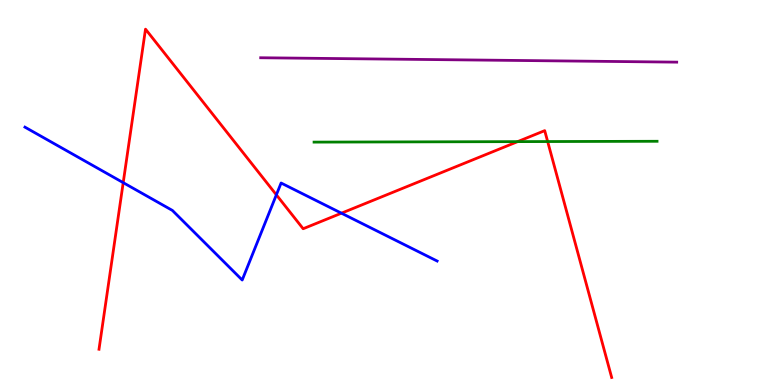[{'lines': ['blue', 'red'], 'intersections': [{'x': 1.59, 'y': 5.26}, {'x': 3.57, 'y': 4.94}, {'x': 4.41, 'y': 4.46}]}, {'lines': ['green', 'red'], 'intersections': [{'x': 6.68, 'y': 6.32}, {'x': 7.07, 'y': 6.32}]}, {'lines': ['purple', 'red'], 'intersections': []}, {'lines': ['blue', 'green'], 'intersections': []}, {'lines': ['blue', 'purple'], 'intersections': []}, {'lines': ['green', 'purple'], 'intersections': []}]